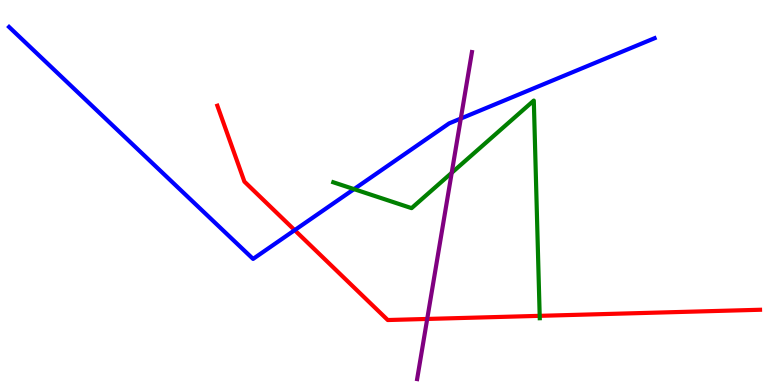[{'lines': ['blue', 'red'], 'intersections': [{'x': 3.8, 'y': 4.02}]}, {'lines': ['green', 'red'], 'intersections': [{'x': 6.96, 'y': 1.8}]}, {'lines': ['purple', 'red'], 'intersections': [{'x': 5.51, 'y': 1.72}]}, {'lines': ['blue', 'green'], 'intersections': [{'x': 4.57, 'y': 5.09}]}, {'lines': ['blue', 'purple'], 'intersections': [{'x': 5.95, 'y': 6.92}]}, {'lines': ['green', 'purple'], 'intersections': [{'x': 5.83, 'y': 5.51}]}]